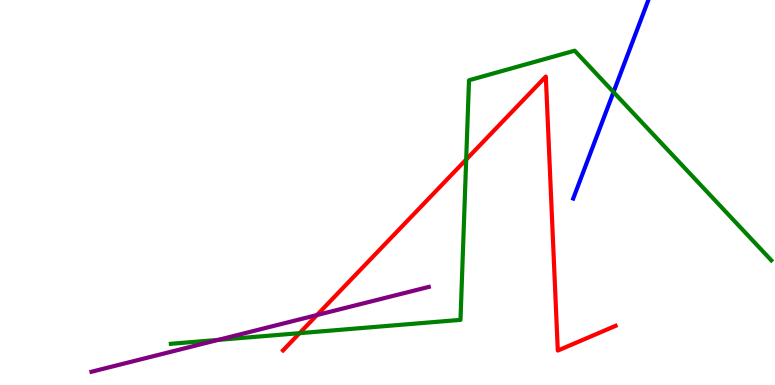[{'lines': ['blue', 'red'], 'intersections': []}, {'lines': ['green', 'red'], 'intersections': [{'x': 3.87, 'y': 1.35}, {'x': 6.02, 'y': 5.86}]}, {'lines': ['purple', 'red'], 'intersections': [{'x': 4.09, 'y': 1.82}]}, {'lines': ['blue', 'green'], 'intersections': [{'x': 7.92, 'y': 7.61}]}, {'lines': ['blue', 'purple'], 'intersections': []}, {'lines': ['green', 'purple'], 'intersections': [{'x': 2.81, 'y': 1.17}]}]